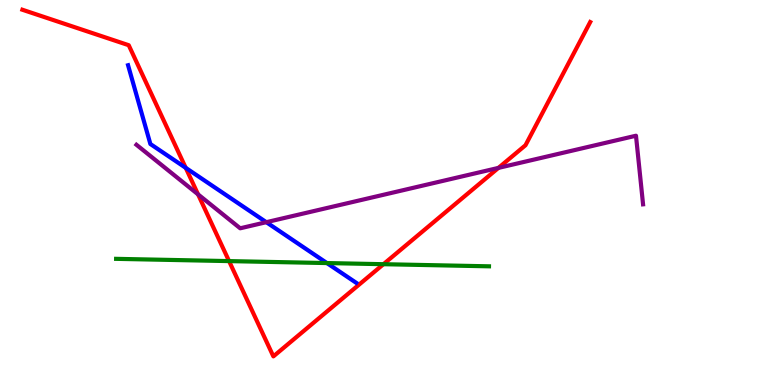[{'lines': ['blue', 'red'], 'intersections': [{'x': 2.4, 'y': 5.64}]}, {'lines': ['green', 'red'], 'intersections': [{'x': 2.96, 'y': 3.22}, {'x': 4.95, 'y': 3.14}]}, {'lines': ['purple', 'red'], 'intersections': [{'x': 2.56, 'y': 4.95}, {'x': 6.43, 'y': 5.64}]}, {'lines': ['blue', 'green'], 'intersections': [{'x': 4.22, 'y': 3.17}]}, {'lines': ['blue', 'purple'], 'intersections': [{'x': 3.44, 'y': 4.23}]}, {'lines': ['green', 'purple'], 'intersections': []}]